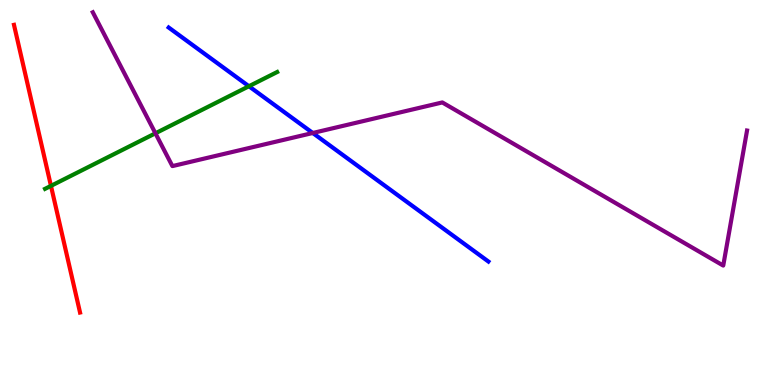[{'lines': ['blue', 'red'], 'intersections': []}, {'lines': ['green', 'red'], 'intersections': [{'x': 0.658, 'y': 5.17}]}, {'lines': ['purple', 'red'], 'intersections': []}, {'lines': ['blue', 'green'], 'intersections': [{'x': 3.21, 'y': 7.76}]}, {'lines': ['blue', 'purple'], 'intersections': [{'x': 4.04, 'y': 6.55}]}, {'lines': ['green', 'purple'], 'intersections': [{'x': 2.01, 'y': 6.54}]}]